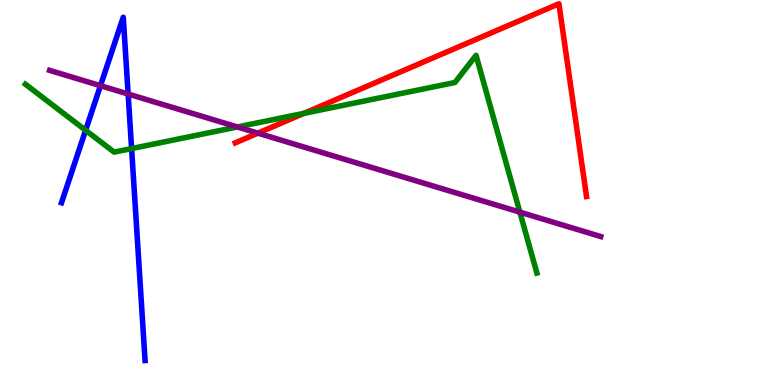[{'lines': ['blue', 'red'], 'intersections': []}, {'lines': ['green', 'red'], 'intersections': [{'x': 3.92, 'y': 7.06}]}, {'lines': ['purple', 'red'], 'intersections': [{'x': 3.33, 'y': 6.54}]}, {'lines': ['blue', 'green'], 'intersections': [{'x': 1.1, 'y': 6.62}, {'x': 1.7, 'y': 6.14}]}, {'lines': ['blue', 'purple'], 'intersections': [{'x': 1.3, 'y': 7.77}, {'x': 1.65, 'y': 7.56}]}, {'lines': ['green', 'purple'], 'intersections': [{'x': 3.06, 'y': 6.7}, {'x': 6.71, 'y': 4.49}]}]